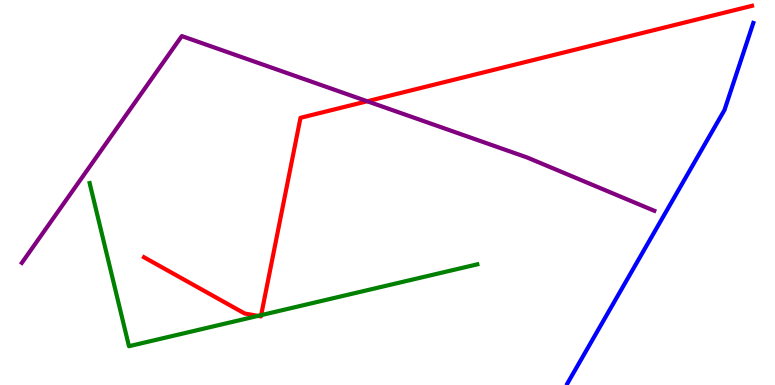[{'lines': ['blue', 'red'], 'intersections': []}, {'lines': ['green', 'red'], 'intersections': [{'x': 3.33, 'y': 1.8}, {'x': 3.37, 'y': 1.81}]}, {'lines': ['purple', 'red'], 'intersections': [{'x': 4.74, 'y': 7.37}]}, {'lines': ['blue', 'green'], 'intersections': []}, {'lines': ['blue', 'purple'], 'intersections': []}, {'lines': ['green', 'purple'], 'intersections': []}]